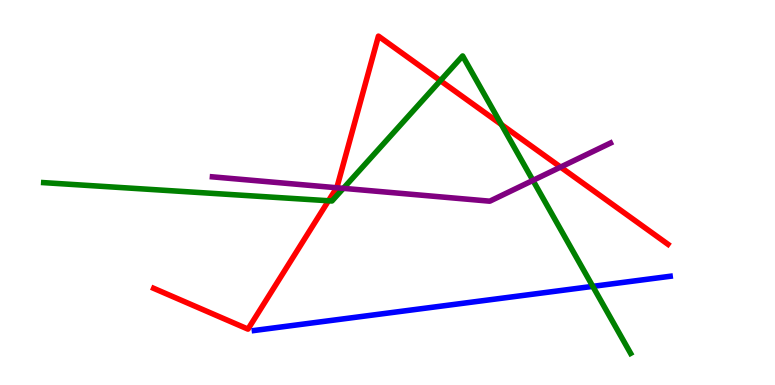[{'lines': ['blue', 'red'], 'intersections': []}, {'lines': ['green', 'red'], 'intersections': [{'x': 4.24, 'y': 4.79}, {'x': 5.68, 'y': 7.9}, {'x': 6.47, 'y': 6.77}]}, {'lines': ['purple', 'red'], 'intersections': [{'x': 4.34, 'y': 5.12}, {'x': 7.23, 'y': 5.66}]}, {'lines': ['blue', 'green'], 'intersections': [{'x': 7.65, 'y': 2.56}]}, {'lines': ['blue', 'purple'], 'intersections': []}, {'lines': ['green', 'purple'], 'intersections': [{'x': 4.43, 'y': 5.11}, {'x': 6.88, 'y': 5.31}]}]